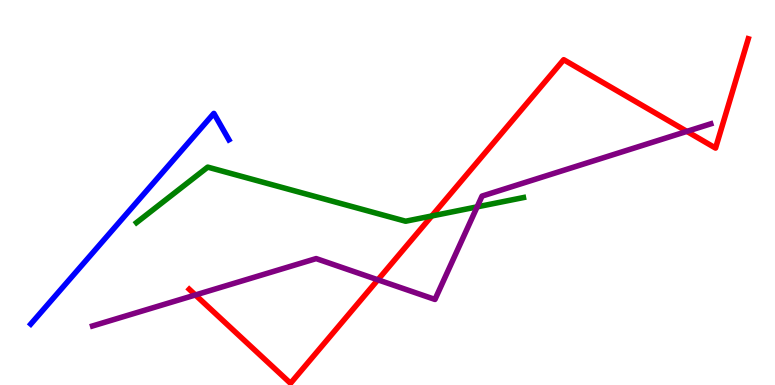[{'lines': ['blue', 'red'], 'intersections': []}, {'lines': ['green', 'red'], 'intersections': [{'x': 5.57, 'y': 4.39}]}, {'lines': ['purple', 'red'], 'intersections': [{'x': 2.52, 'y': 2.34}, {'x': 4.88, 'y': 2.73}, {'x': 8.86, 'y': 6.59}]}, {'lines': ['blue', 'green'], 'intersections': []}, {'lines': ['blue', 'purple'], 'intersections': []}, {'lines': ['green', 'purple'], 'intersections': [{'x': 6.16, 'y': 4.63}]}]